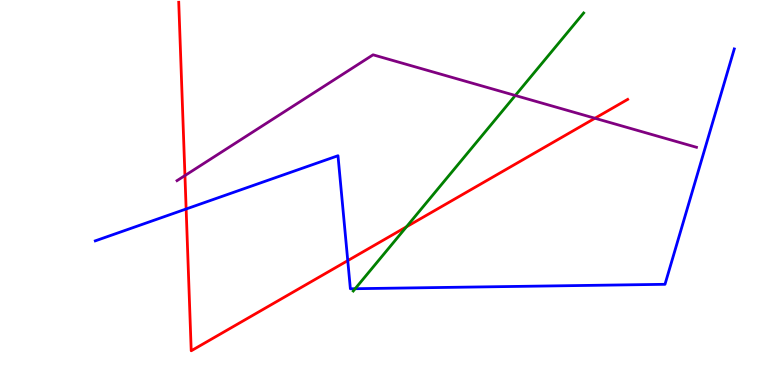[{'lines': ['blue', 'red'], 'intersections': [{'x': 2.4, 'y': 4.57}, {'x': 4.49, 'y': 3.23}]}, {'lines': ['green', 'red'], 'intersections': [{'x': 5.24, 'y': 4.11}]}, {'lines': ['purple', 'red'], 'intersections': [{'x': 2.39, 'y': 5.44}, {'x': 7.68, 'y': 6.93}]}, {'lines': ['blue', 'green'], 'intersections': [{'x': 4.58, 'y': 2.5}]}, {'lines': ['blue', 'purple'], 'intersections': []}, {'lines': ['green', 'purple'], 'intersections': [{'x': 6.65, 'y': 7.52}]}]